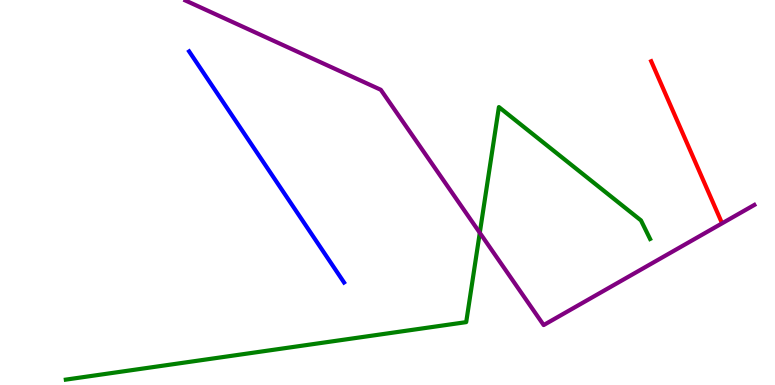[{'lines': ['blue', 'red'], 'intersections': []}, {'lines': ['green', 'red'], 'intersections': []}, {'lines': ['purple', 'red'], 'intersections': []}, {'lines': ['blue', 'green'], 'intersections': []}, {'lines': ['blue', 'purple'], 'intersections': []}, {'lines': ['green', 'purple'], 'intersections': [{'x': 6.19, 'y': 3.95}]}]